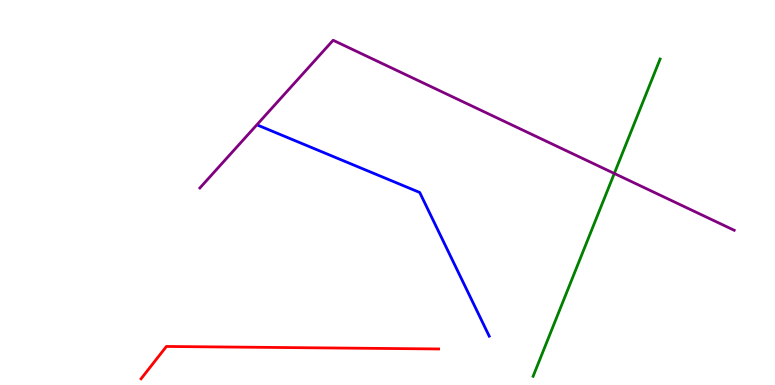[{'lines': ['blue', 'red'], 'intersections': []}, {'lines': ['green', 'red'], 'intersections': []}, {'lines': ['purple', 'red'], 'intersections': []}, {'lines': ['blue', 'green'], 'intersections': []}, {'lines': ['blue', 'purple'], 'intersections': []}, {'lines': ['green', 'purple'], 'intersections': [{'x': 7.93, 'y': 5.49}]}]